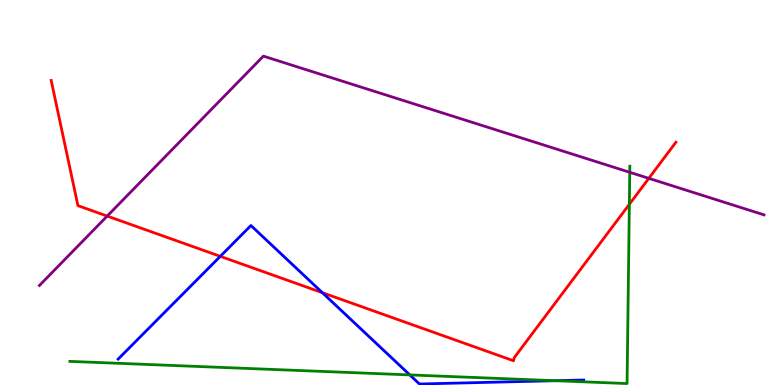[{'lines': ['blue', 'red'], 'intersections': [{'x': 2.84, 'y': 3.34}, {'x': 4.16, 'y': 2.4}]}, {'lines': ['green', 'red'], 'intersections': [{'x': 8.12, 'y': 4.69}]}, {'lines': ['purple', 'red'], 'intersections': [{'x': 1.38, 'y': 4.39}, {'x': 8.37, 'y': 5.37}]}, {'lines': ['blue', 'green'], 'intersections': [{'x': 5.29, 'y': 0.262}, {'x': 7.17, 'y': 0.112}]}, {'lines': ['blue', 'purple'], 'intersections': []}, {'lines': ['green', 'purple'], 'intersections': [{'x': 8.13, 'y': 5.52}]}]